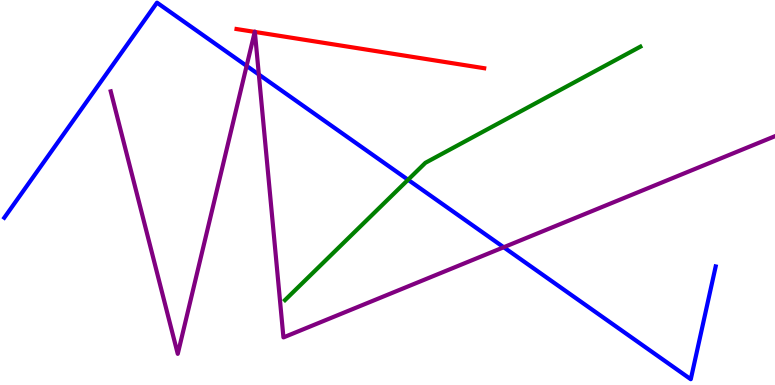[{'lines': ['blue', 'red'], 'intersections': []}, {'lines': ['green', 'red'], 'intersections': []}, {'lines': ['purple', 'red'], 'intersections': [{'x': 3.29, 'y': 9.17}, {'x': 3.29, 'y': 9.17}]}, {'lines': ['blue', 'green'], 'intersections': [{'x': 5.27, 'y': 5.33}]}, {'lines': ['blue', 'purple'], 'intersections': [{'x': 3.18, 'y': 8.29}, {'x': 3.34, 'y': 8.06}, {'x': 6.5, 'y': 3.58}]}, {'lines': ['green', 'purple'], 'intersections': []}]